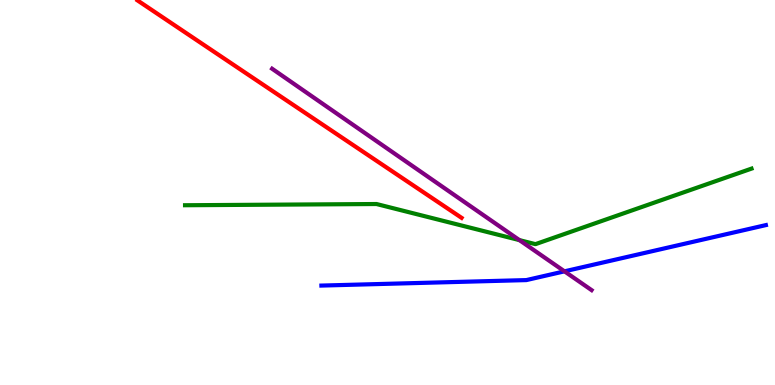[{'lines': ['blue', 'red'], 'intersections': []}, {'lines': ['green', 'red'], 'intersections': []}, {'lines': ['purple', 'red'], 'intersections': []}, {'lines': ['blue', 'green'], 'intersections': []}, {'lines': ['blue', 'purple'], 'intersections': [{'x': 7.28, 'y': 2.95}]}, {'lines': ['green', 'purple'], 'intersections': [{'x': 6.7, 'y': 3.76}]}]